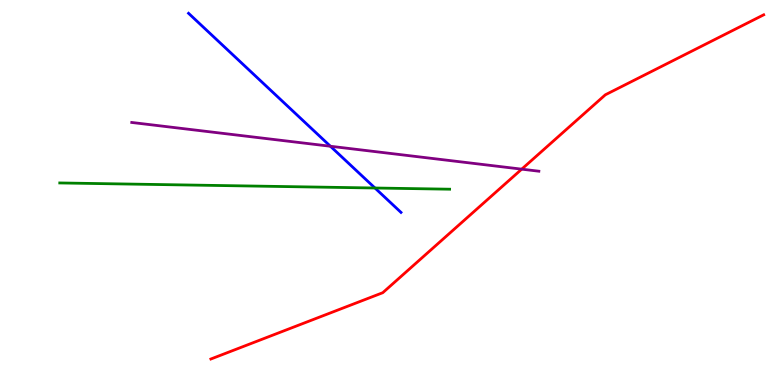[{'lines': ['blue', 'red'], 'intersections': []}, {'lines': ['green', 'red'], 'intersections': []}, {'lines': ['purple', 'red'], 'intersections': [{'x': 6.73, 'y': 5.61}]}, {'lines': ['blue', 'green'], 'intersections': [{'x': 4.84, 'y': 5.12}]}, {'lines': ['blue', 'purple'], 'intersections': [{'x': 4.26, 'y': 6.2}]}, {'lines': ['green', 'purple'], 'intersections': []}]